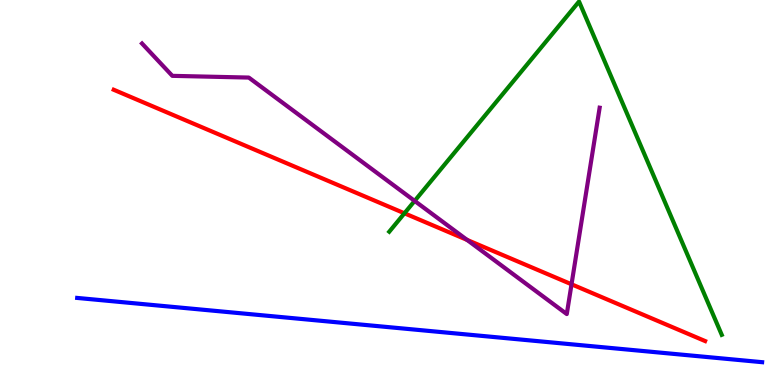[{'lines': ['blue', 'red'], 'intersections': []}, {'lines': ['green', 'red'], 'intersections': [{'x': 5.22, 'y': 4.46}]}, {'lines': ['purple', 'red'], 'intersections': [{'x': 6.03, 'y': 3.77}, {'x': 7.37, 'y': 2.62}]}, {'lines': ['blue', 'green'], 'intersections': []}, {'lines': ['blue', 'purple'], 'intersections': []}, {'lines': ['green', 'purple'], 'intersections': [{'x': 5.35, 'y': 4.78}]}]